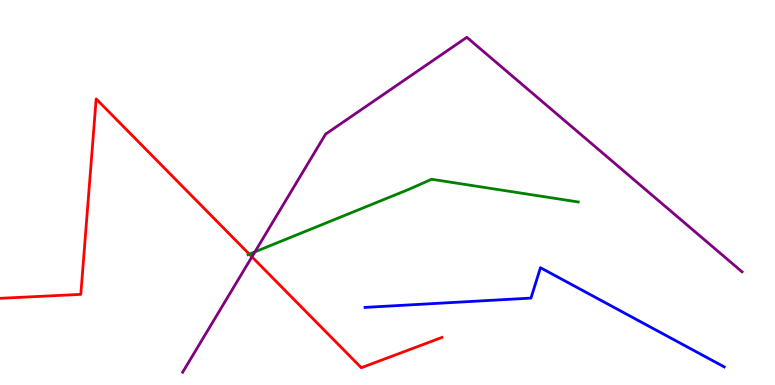[{'lines': ['blue', 'red'], 'intersections': []}, {'lines': ['green', 'red'], 'intersections': [{'x': 3.22, 'y': 3.4}]}, {'lines': ['purple', 'red'], 'intersections': [{'x': 3.25, 'y': 3.33}]}, {'lines': ['blue', 'green'], 'intersections': []}, {'lines': ['blue', 'purple'], 'intersections': []}, {'lines': ['green', 'purple'], 'intersections': [{'x': 3.29, 'y': 3.46}]}]